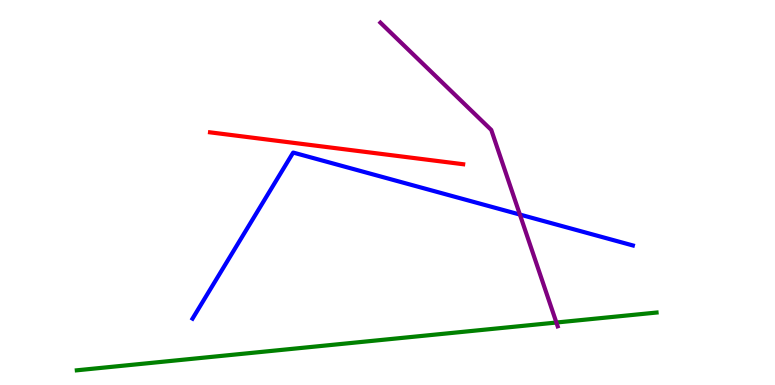[{'lines': ['blue', 'red'], 'intersections': []}, {'lines': ['green', 'red'], 'intersections': []}, {'lines': ['purple', 'red'], 'intersections': []}, {'lines': ['blue', 'green'], 'intersections': []}, {'lines': ['blue', 'purple'], 'intersections': [{'x': 6.71, 'y': 4.43}]}, {'lines': ['green', 'purple'], 'intersections': [{'x': 7.18, 'y': 1.62}]}]